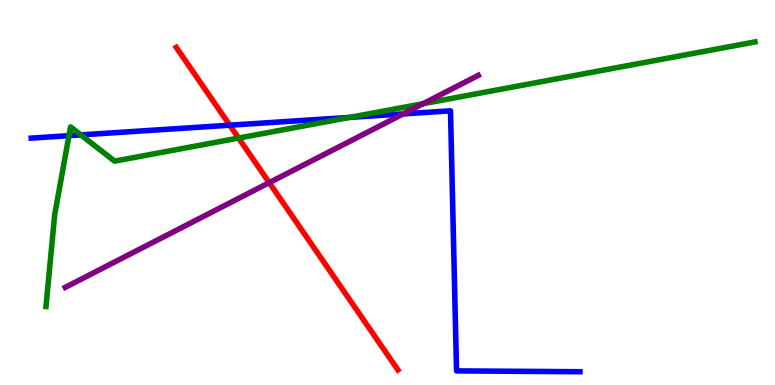[{'lines': ['blue', 'red'], 'intersections': [{'x': 2.96, 'y': 6.75}]}, {'lines': ['green', 'red'], 'intersections': [{'x': 3.08, 'y': 6.41}]}, {'lines': ['purple', 'red'], 'intersections': [{'x': 3.47, 'y': 5.26}]}, {'lines': ['blue', 'green'], 'intersections': [{'x': 0.89, 'y': 6.48}, {'x': 1.04, 'y': 6.5}, {'x': 4.51, 'y': 6.95}]}, {'lines': ['blue', 'purple'], 'intersections': [{'x': 5.2, 'y': 7.04}]}, {'lines': ['green', 'purple'], 'intersections': [{'x': 5.46, 'y': 7.31}]}]